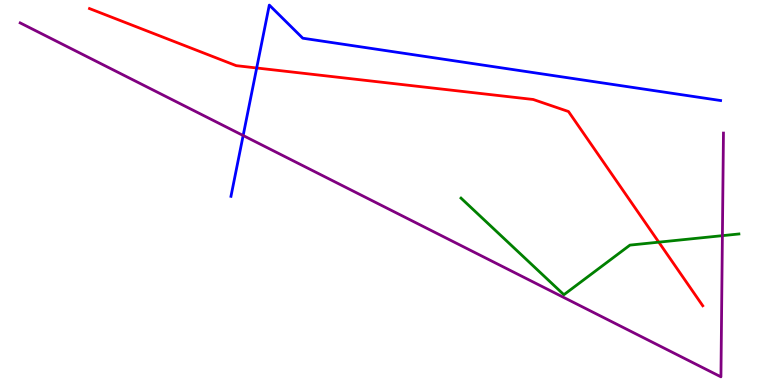[{'lines': ['blue', 'red'], 'intersections': [{'x': 3.31, 'y': 8.23}]}, {'lines': ['green', 'red'], 'intersections': [{'x': 8.5, 'y': 3.71}]}, {'lines': ['purple', 'red'], 'intersections': []}, {'lines': ['blue', 'green'], 'intersections': []}, {'lines': ['blue', 'purple'], 'intersections': [{'x': 3.14, 'y': 6.48}]}, {'lines': ['green', 'purple'], 'intersections': [{'x': 9.32, 'y': 3.88}]}]